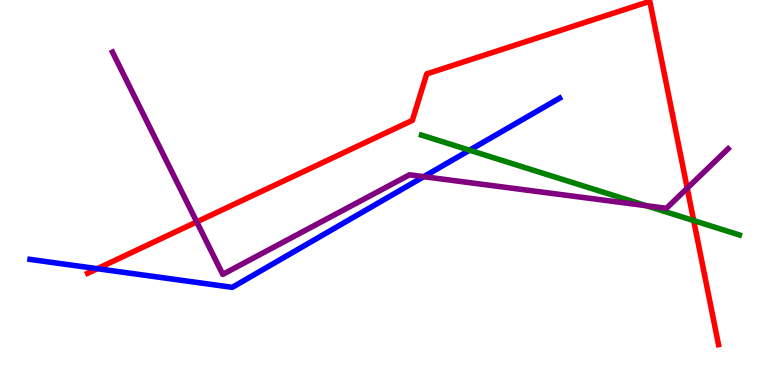[{'lines': ['blue', 'red'], 'intersections': [{'x': 1.26, 'y': 3.02}]}, {'lines': ['green', 'red'], 'intersections': [{'x': 8.95, 'y': 4.27}]}, {'lines': ['purple', 'red'], 'intersections': [{'x': 2.54, 'y': 4.24}, {'x': 8.87, 'y': 5.11}]}, {'lines': ['blue', 'green'], 'intersections': [{'x': 6.06, 'y': 6.1}]}, {'lines': ['blue', 'purple'], 'intersections': [{'x': 5.47, 'y': 5.41}]}, {'lines': ['green', 'purple'], 'intersections': [{'x': 8.34, 'y': 4.66}]}]